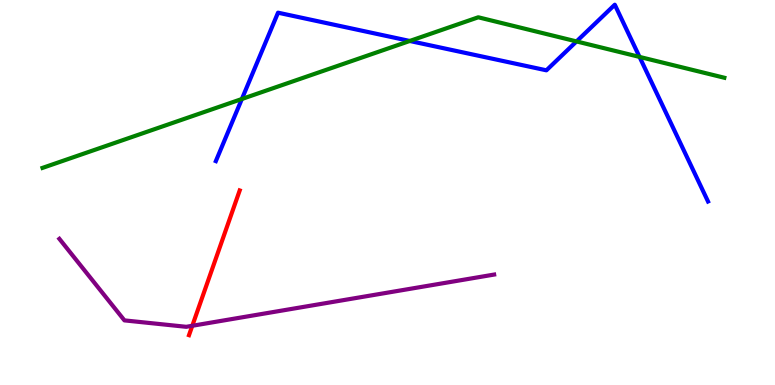[{'lines': ['blue', 'red'], 'intersections': []}, {'lines': ['green', 'red'], 'intersections': []}, {'lines': ['purple', 'red'], 'intersections': [{'x': 2.48, 'y': 1.54}]}, {'lines': ['blue', 'green'], 'intersections': [{'x': 3.12, 'y': 7.43}, {'x': 5.29, 'y': 8.94}, {'x': 7.44, 'y': 8.92}, {'x': 8.25, 'y': 8.52}]}, {'lines': ['blue', 'purple'], 'intersections': []}, {'lines': ['green', 'purple'], 'intersections': []}]